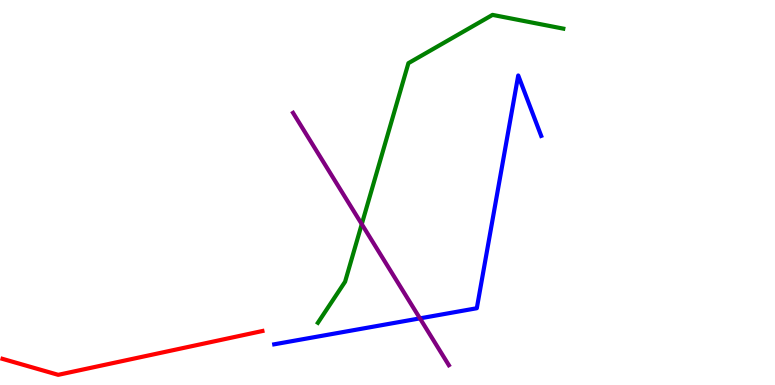[{'lines': ['blue', 'red'], 'intersections': []}, {'lines': ['green', 'red'], 'intersections': []}, {'lines': ['purple', 'red'], 'intersections': []}, {'lines': ['blue', 'green'], 'intersections': []}, {'lines': ['blue', 'purple'], 'intersections': [{'x': 5.42, 'y': 1.73}]}, {'lines': ['green', 'purple'], 'intersections': [{'x': 4.67, 'y': 4.18}]}]